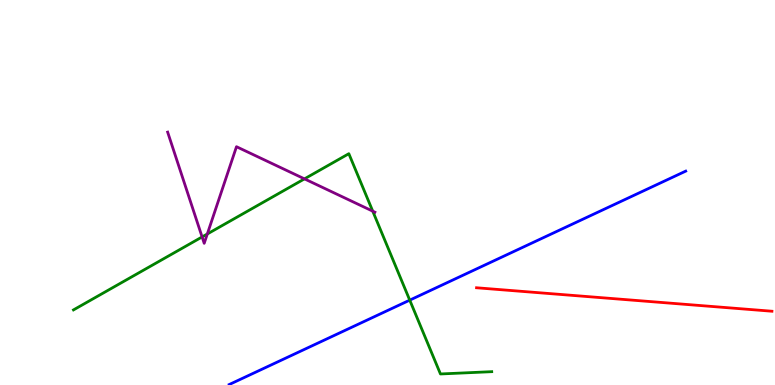[{'lines': ['blue', 'red'], 'intersections': []}, {'lines': ['green', 'red'], 'intersections': []}, {'lines': ['purple', 'red'], 'intersections': []}, {'lines': ['blue', 'green'], 'intersections': [{'x': 5.29, 'y': 2.2}]}, {'lines': ['blue', 'purple'], 'intersections': []}, {'lines': ['green', 'purple'], 'intersections': [{'x': 2.61, 'y': 3.85}, {'x': 2.68, 'y': 3.92}, {'x': 3.93, 'y': 5.35}, {'x': 4.81, 'y': 4.52}]}]